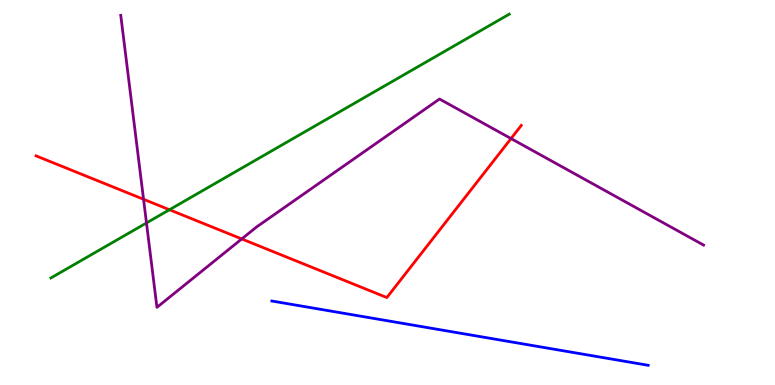[{'lines': ['blue', 'red'], 'intersections': []}, {'lines': ['green', 'red'], 'intersections': [{'x': 2.19, 'y': 4.55}]}, {'lines': ['purple', 'red'], 'intersections': [{'x': 1.85, 'y': 4.82}, {'x': 3.12, 'y': 3.79}, {'x': 6.59, 'y': 6.4}]}, {'lines': ['blue', 'green'], 'intersections': []}, {'lines': ['blue', 'purple'], 'intersections': []}, {'lines': ['green', 'purple'], 'intersections': [{'x': 1.89, 'y': 4.21}]}]